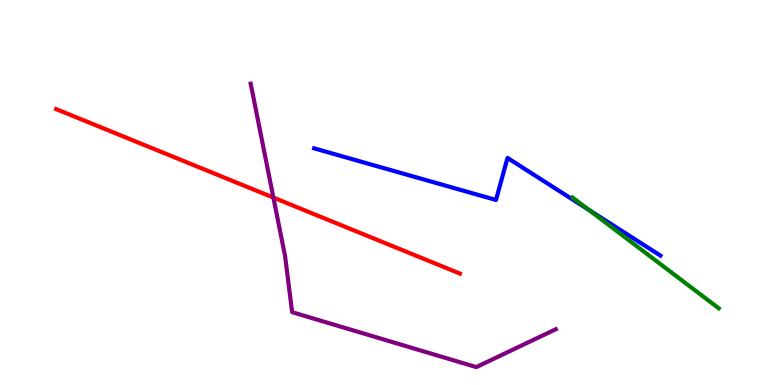[{'lines': ['blue', 'red'], 'intersections': []}, {'lines': ['green', 'red'], 'intersections': []}, {'lines': ['purple', 'red'], 'intersections': [{'x': 3.53, 'y': 4.87}]}, {'lines': ['blue', 'green'], 'intersections': [{'x': 7.6, 'y': 4.55}]}, {'lines': ['blue', 'purple'], 'intersections': []}, {'lines': ['green', 'purple'], 'intersections': []}]